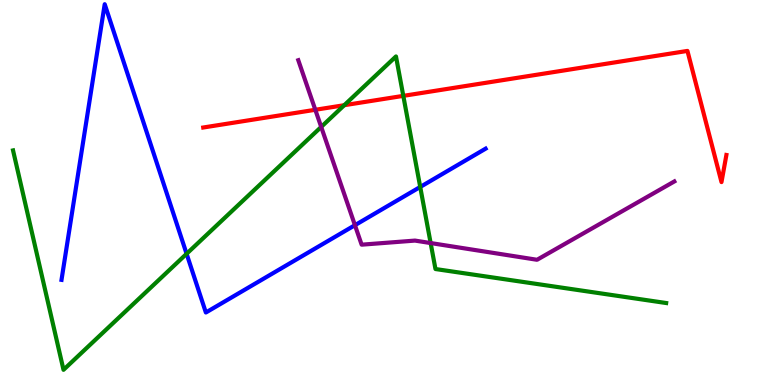[{'lines': ['blue', 'red'], 'intersections': []}, {'lines': ['green', 'red'], 'intersections': [{'x': 4.44, 'y': 7.27}, {'x': 5.2, 'y': 7.51}]}, {'lines': ['purple', 'red'], 'intersections': [{'x': 4.07, 'y': 7.15}]}, {'lines': ['blue', 'green'], 'intersections': [{'x': 2.41, 'y': 3.41}, {'x': 5.42, 'y': 5.14}]}, {'lines': ['blue', 'purple'], 'intersections': [{'x': 4.58, 'y': 4.15}]}, {'lines': ['green', 'purple'], 'intersections': [{'x': 4.14, 'y': 6.7}, {'x': 5.56, 'y': 3.69}]}]